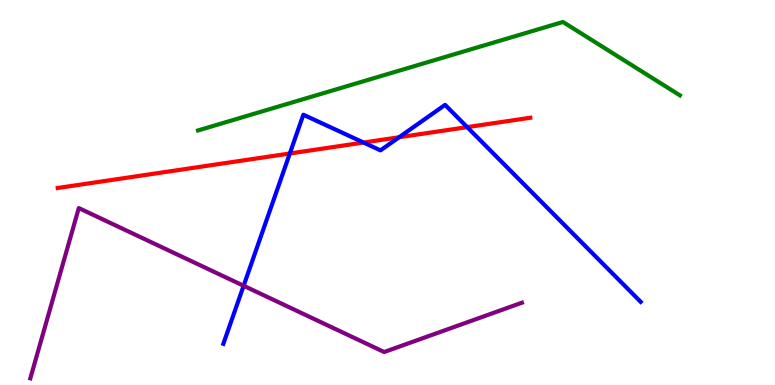[{'lines': ['blue', 'red'], 'intersections': [{'x': 3.74, 'y': 6.01}, {'x': 4.69, 'y': 6.3}, {'x': 5.15, 'y': 6.43}, {'x': 6.03, 'y': 6.7}]}, {'lines': ['green', 'red'], 'intersections': []}, {'lines': ['purple', 'red'], 'intersections': []}, {'lines': ['blue', 'green'], 'intersections': []}, {'lines': ['blue', 'purple'], 'intersections': [{'x': 3.14, 'y': 2.58}]}, {'lines': ['green', 'purple'], 'intersections': []}]